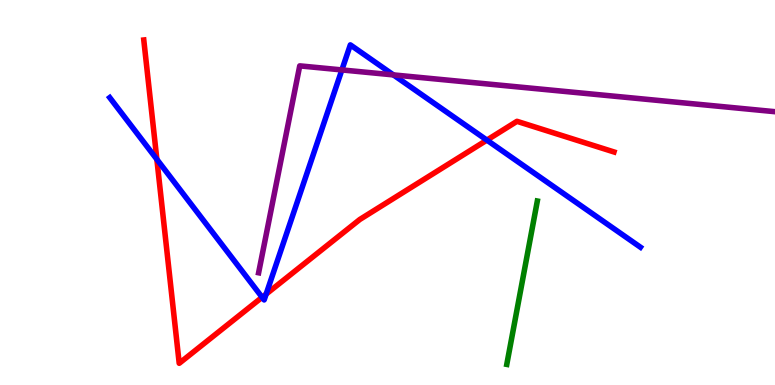[{'lines': ['blue', 'red'], 'intersections': [{'x': 2.02, 'y': 5.86}, {'x': 3.38, 'y': 2.28}, {'x': 3.43, 'y': 2.36}, {'x': 6.28, 'y': 6.36}]}, {'lines': ['green', 'red'], 'intersections': []}, {'lines': ['purple', 'red'], 'intersections': []}, {'lines': ['blue', 'green'], 'intersections': []}, {'lines': ['blue', 'purple'], 'intersections': [{'x': 4.41, 'y': 8.18}, {'x': 5.08, 'y': 8.05}]}, {'lines': ['green', 'purple'], 'intersections': []}]